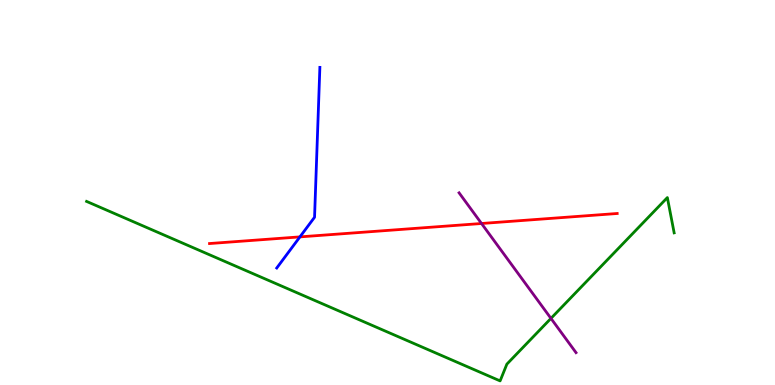[{'lines': ['blue', 'red'], 'intersections': [{'x': 3.87, 'y': 3.85}]}, {'lines': ['green', 'red'], 'intersections': []}, {'lines': ['purple', 'red'], 'intersections': [{'x': 6.21, 'y': 4.19}]}, {'lines': ['blue', 'green'], 'intersections': []}, {'lines': ['blue', 'purple'], 'intersections': []}, {'lines': ['green', 'purple'], 'intersections': [{'x': 7.11, 'y': 1.73}]}]